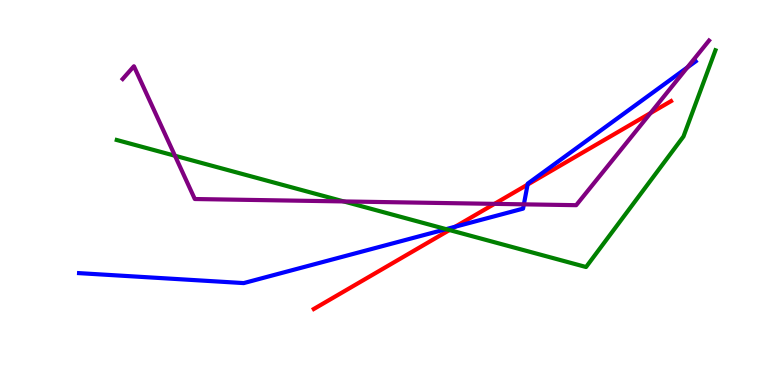[{'lines': ['blue', 'red'], 'intersections': [{'x': 5.87, 'y': 4.11}, {'x': 6.81, 'y': 5.21}]}, {'lines': ['green', 'red'], 'intersections': [{'x': 5.8, 'y': 4.02}]}, {'lines': ['purple', 'red'], 'intersections': [{'x': 6.38, 'y': 4.7}, {'x': 8.39, 'y': 7.06}]}, {'lines': ['blue', 'green'], 'intersections': [{'x': 5.76, 'y': 4.05}]}, {'lines': ['blue', 'purple'], 'intersections': [{'x': 6.76, 'y': 4.69}, {'x': 8.87, 'y': 8.25}]}, {'lines': ['green', 'purple'], 'intersections': [{'x': 2.26, 'y': 5.95}, {'x': 4.44, 'y': 4.77}]}]